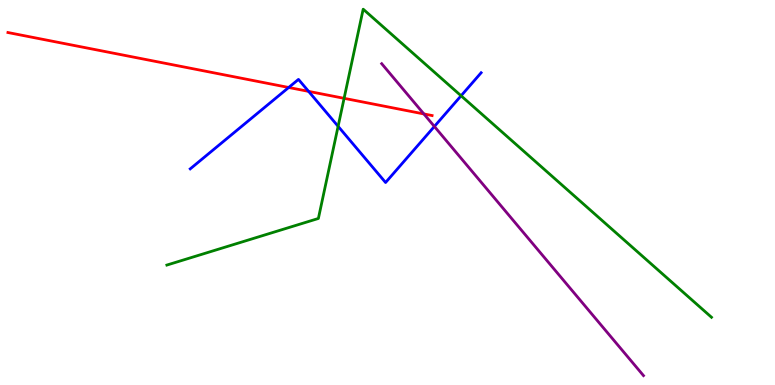[{'lines': ['blue', 'red'], 'intersections': [{'x': 3.73, 'y': 7.73}, {'x': 3.98, 'y': 7.63}]}, {'lines': ['green', 'red'], 'intersections': [{'x': 4.44, 'y': 7.45}]}, {'lines': ['purple', 'red'], 'intersections': [{'x': 5.47, 'y': 7.04}]}, {'lines': ['blue', 'green'], 'intersections': [{'x': 4.36, 'y': 6.72}, {'x': 5.95, 'y': 7.51}]}, {'lines': ['blue', 'purple'], 'intersections': [{'x': 5.6, 'y': 6.72}]}, {'lines': ['green', 'purple'], 'intersections': []}]